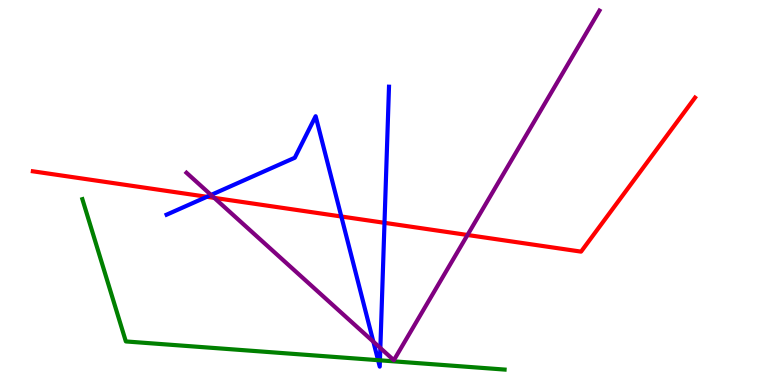[{'lines': ['blue', 'red'], 'intersections': [{'x': 2.67, 'y': 4.89}, {'x': 4.4, 'y': 4.38}, {'x': 4.96, 'y': 4.21}]}, {'lines': ['green', 'red'], 'intersections': []}, {'lines': ['purple', 'red'], 'intersections': [{'x': 2.76, 'y': 4.86}, {'x': 6.03, 'y': 3.9}]}, {'lines': ['blue', 'green'], 'intersections': [{'x': 4.88, 'y': 0.645}, {'x': 4.9, 'y': 0.641}]}, {'lines': ['blue', 'purple'], 'intersections': [{'x': 2.72, 'y': 4.94}, {'x': 4.82, 'y': 1.12}, {'x': 4.91, 'y': 0.961}]}, {'lines': ['green', 'purple'], 'intersections': []}]